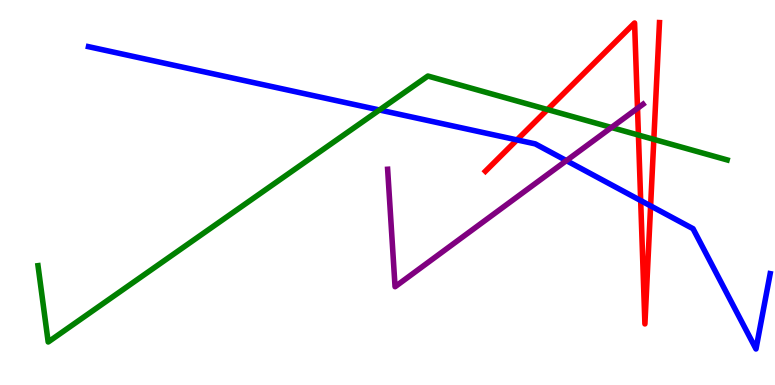[{'lines': ['blue', 'red'], 'intersections': [{'x': 6.67, 'y': 6.37}, {'x': 8.27, 'y': 4.79}, {'x': 8.4, 'y': 4.65}]}, {'lines': ['green', 'red'], 'intersections': [{'x': 7.06, 'y': 7.15}, {'x': 8.24, 'y': 6.49}, {'x': 8.44, 'y': 6.38}]}, {'lines': ['purple', 'red'], 'intersections': [{'x': 8.23, 'y': 7.19}]}, {'lines': ['blue', 'green'], 'intersections': [{'x': 4.9, 'y': 7.14}]}, {'lines': ['blue', 'purple'], 'intersections': [{'x': 7.31, 'y': 5.83}]}, {'lines': ['green', 'purple'], 'intersections': [{'x': 7.89, 'y': 6.69}]}]